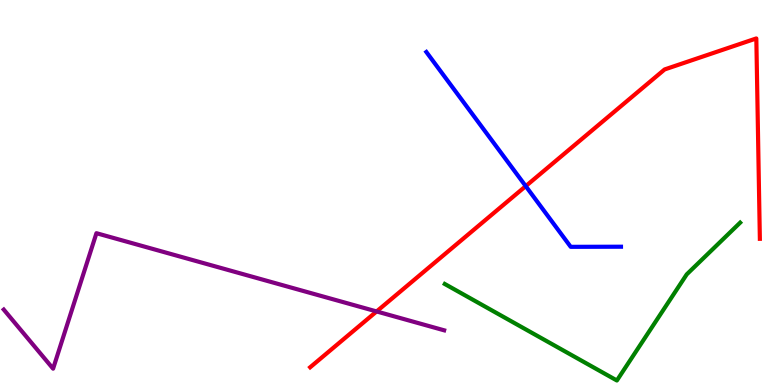[{'lines': ['blue', 'red'], 'intersections': [{'x': 6.78, 'y': 5.17}]}, {'lines': ['green', 'red'], 'intersections': []}, {'lines': ['purple', 'red'], 'intersections': [{'x': 4.86, 'y': 1.91}]}, {'lines': ['blue', 'green'], 'intersections': []}, {'lines': ['blue', 'purple'], 'intersections': []}, {'lines': ['green', 'purple'], 'intersections': []}]